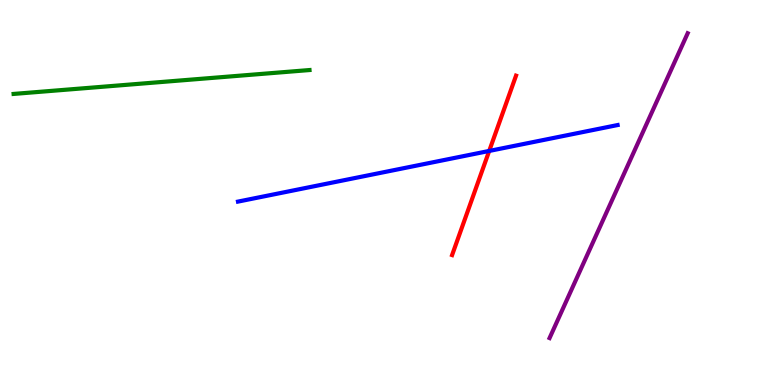[{'lines': ['blue', 'red'], 'intersections': [{'x': 6.31, 'y': 6.08}]}, {'lines': ['green', 'red'], 'intersections': []}, {'lines': ['purple', 'red'], 'intersections': []}, {'lines': ['blue', 'green'], 'intersections': []}, {'lines': ['blue', 'purple'], 'intersections': []}, {'lines': ['green', 'purple'], 'intersections': []}]